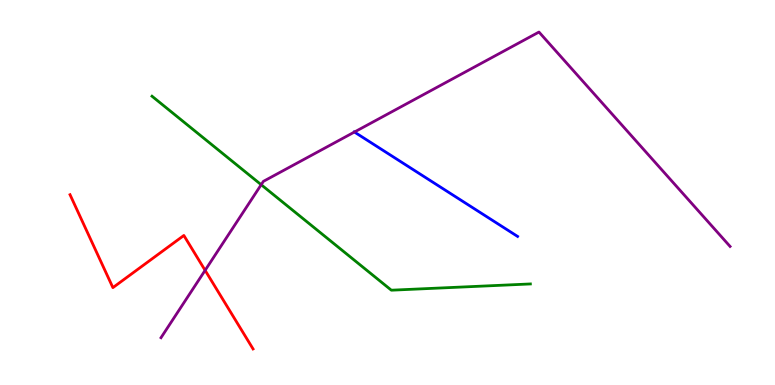[{'lines': ['blue', 'red'], 'intersections': []}, {'lines': ['green', 'red'], 'intersections': []}, {'lines': ['purple', 'red'], 'intersections': [{'x': 2.65, 'y': 2.98}]}, {'lines': ['blue', 'green'], 'intersections': []}, {'lines': ['blue', 'purple'], 'intersections': [{'x': 4.57, 'y': 6.57}]}, {'lines': ['green', 'purple'], 'intersections': [{'x': 3.37, 'y': 5.2}]}]